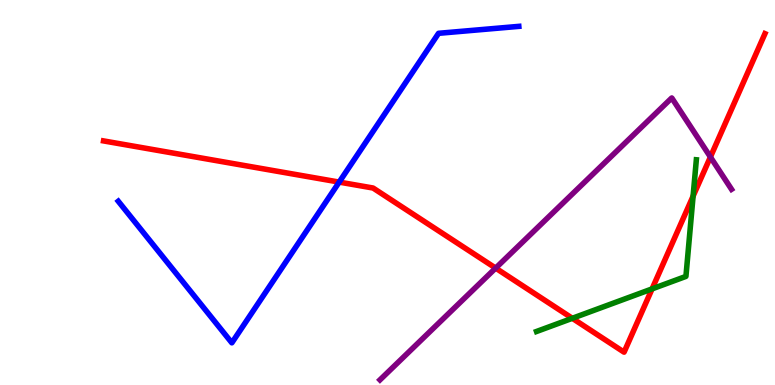[{'lines': ['blue', 'red'], 'intersections': [{'x': 4.38, 'y': 5.27}]}, {'lines': ['green', 'red'], 'intersections': [{'x': 7.38, 'y': 1.73}, {'x': 8.41, 'y': 2.5}, {'x': 8.94, 'y': 4.91}]}, {'lines': ['purple', 'red'], 'intersections': [{'x': 6.4, 'y': 3.04}, {'x': 9.17, 'y': 5.92}]}, {'lines': ['blue', 'green'], 'intersections': []}, {'lines': ['blue', 'purple'], 'intersections': []}, {'lines': ['green', 'purple'], 'intersections': []}]